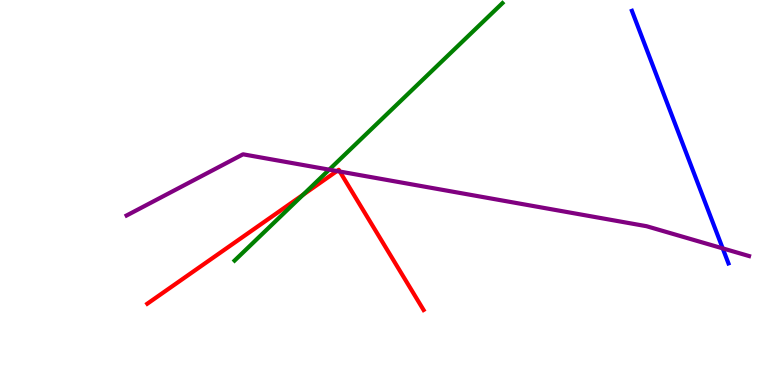[{'lines': ['blue', 'red'], 'intersections': []}, {'lines': ['green', 'red'], 'intersections': [{'x': 3.91, 'y': 4.94}]}, {'lines': ['purple', 'red'], 'intersections': [{'x': 4.35, 'y': 5.56}, {'x': 4.38, 'y': 5.54}]}, {'lines': ['blue', 'green'], 'intersections': []}, {'lines': ['blue', 'purple'], 'intersections': [{'x': 9.33, 'y': 3.55}]}, {'lines': ['green', 'purple'], 'intersections': [{'x': 4.25, 'y': 5.59}]}]